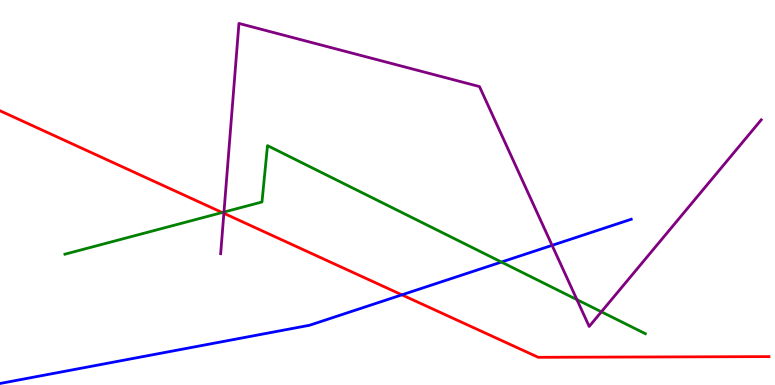[{'lines': ['blue', 'red'], 'intersections': [{'x': 5.19, 'y': 2.34}]}, {'lines': ['green', 'red'], 'intersections': [{'x': 2.87, 'y': 4.48}]}, {'lines': ['purple', 'red'], 'intersections': [{'x': 2.89, 'y': 4.46}]}, {'lines': ['blue', 'green'], 'intersections': [{'x': 6.47, 'y': 3.19}]}, {'lines': ['blue', 'purple'], 'intersections': [{'x': 7.12, 'y': 3.63}]}, {'lines': ['green', 'purple'], 'intersections': [{'x': 2.89, 'y': 4.49}, {'x': 7.44, 'y': 2.22}, {'x': 7.76, 'y': 1.9}]}]